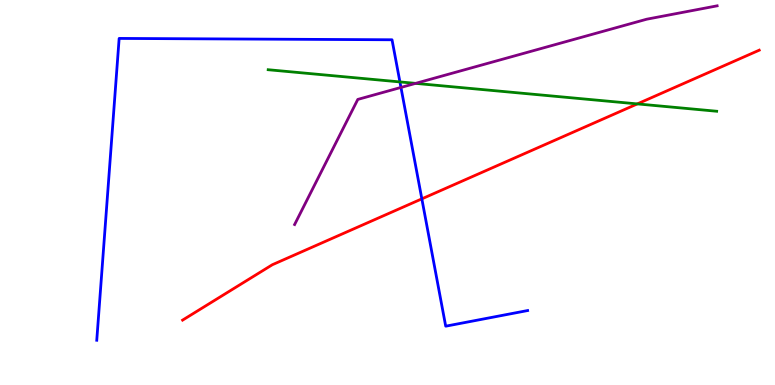[{'lines': ['blue', 'red'], 'intersections': [{'x': 5.44, 'y': 4.83}]}, {'lines': ['green', 'red'], 'intersections': [{'x': 8.22, 'y': 7.3}]}, {'lines': ['purple', 'red'], 'intersections': []}, {'lines': ['blue', 'green'], 'intersections': [{'x': 5.16, 'y': 7.87}]}, {'lines': ['blue', 'purple'], 'intersections': [{'x': 5.17, 'y': 7.73}]}, {'lines': ['green', 'purple'], 'intersections': [{'x': 5.36, 'y': 7.83}]}]